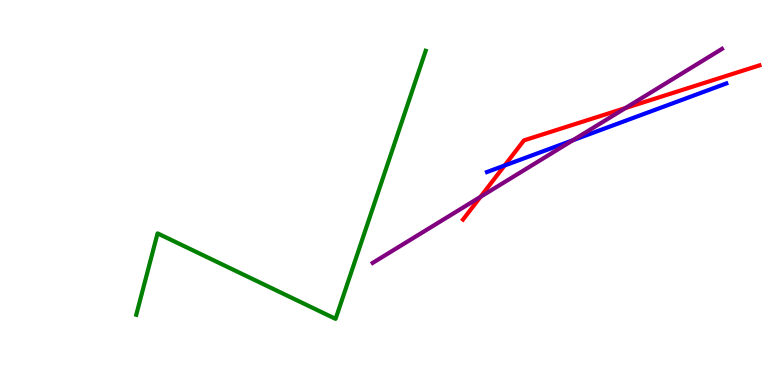[{'lines': ['blue', 'red'], 'intersections': [{'x': 6.51, 'y': 5.7}]}, {'lines': ['green', 'red'], 'intersections': []}, {'lines': ['purple', 'red'], 'intersections': [{'x': 6.2, 'y': 4.89}, {'x': 8.07, 'y': 7.19}]}, {'lines': ['blue', 'green'], 'intersections': []}, {'lines': ['blue', 'purple'], 'intersections': [{'x': 7.39, 'y': 6.36}]}, {'lines': ['green', 'purple'], 'intersections': []}]